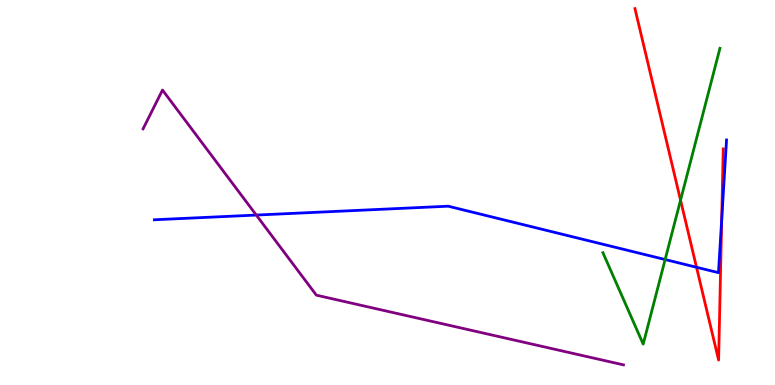[{'lines': ['blue', 'red'], 'intersections': [{'x': 8.99, 'y': 3.06}, {'x': 9.31, 'y': 4.3}]}, {'lines': ['green', 'red'], 'intersections': [{'x': 8.78, 'y': 4.8}]}, {'lines': ['purple', 'red'], 'intersections': []}, {'lines': ['blue', 'green'], 'intersections': [{'x': 8.58, 'y': 3.26}]}, {'lines': ['blue', 'purple'], 'intersections': [{'x': 3.31, 'y': 4.41}]}, {'lines': ['green', 'purple'], 'intersections': []}]